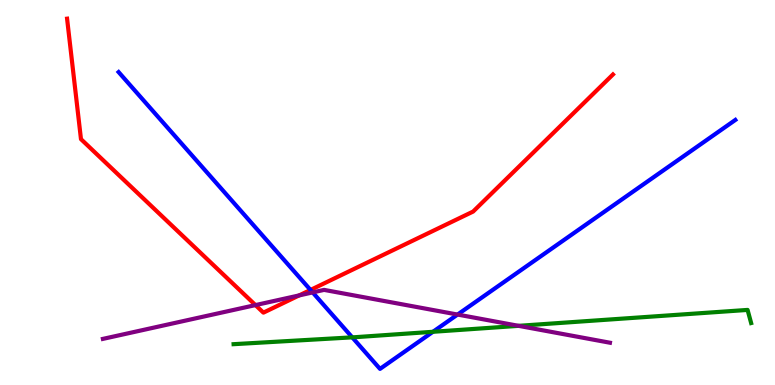[{'lines': ['blue', 'red'], 'intersections': [{'x': 4.01, 'y': 2.47}]}, {'lines': ['green', 'red'], 'intersections': []}, {'lines': ['purple', 'red'], 'intersections': [{'x': 3.3, 'y': 2.08}, {'x': 3.86, 'y': 2.33}]}, {'lines': ['blue', 'green'], 'intersections': [{'x': 4.55, 'y': 1.24}, {'x': 5.59, 'y': 1.38}]}, {'lines': ['blue', 'purple'], 'intersections': [{'x': 4.03, 'y': 2.4}, {'x': 5.9, 'y': 1.83}]}, {'lines': ['green', 'purple'], 'intersections': [{'x': 6.69, 'y': 1.54}]}]